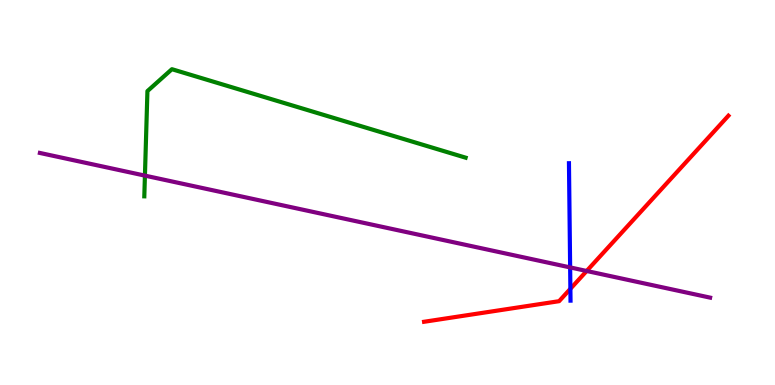[{'lines': ['blue', 'red'], 'intersections': [{'x': 7.36, 'y': 2.5}]}, {'lines': ['green', 'red'], 'intersections': []}, {'lines': ['purple', 'red'], 'intersections': [{'x': 7.57, 'y': 2.96}]}, {'lines': ['blue', 'green'], 'intersections': []}, {'lines': ['blue', 'purple'], 'intersections': [{'x': 7.36, 'y': 3.05}]}, {'lines': ['green', 'purple'], 'intersections': [{'x': 1.87, 'y': 5.44}]}]